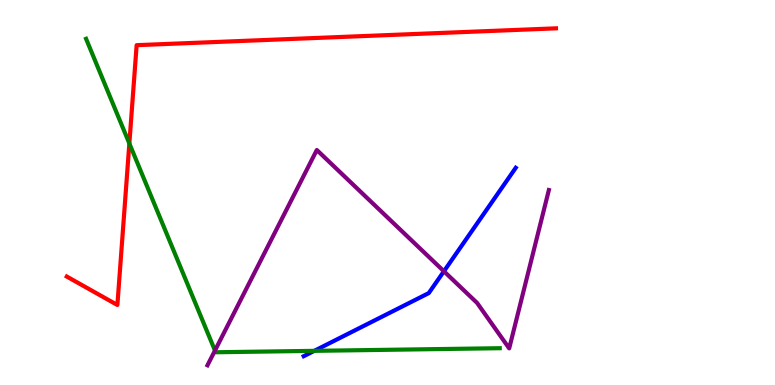[{'lines': ['blue', 'red'], 'intersections': []}, {'lines': ['green', 'red'], 'intersections': [{'x': 1.67, 'y': 6.27}]}, {'lines': ['purple', 'red'], 'intersections': []}, {'lines': ['blue', 'green'], 'intersections': [{'x': 4.06, 'y': 0.887}]}, {'lines': ['blue', 'purple'], 'intersections': [{'x': 5.73, 'y': 2.95}]}, {'lines': ['green', 'purple'], 'intersections': [{'x': 2.77, 'y': 0.895}]}]